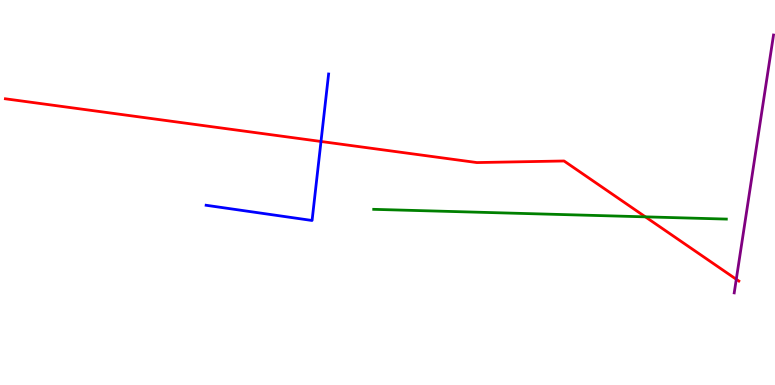[{'lines': ['blue', 'red'], 'intersections': [{'x': 4.14, 'y': 6.33}]}, {'lines': ['green', 'red'], 'intersections': [{'x': 8.33, 'y': 4.37}]}, {'lines': ['purple', 'red'], 'intersections': [{'x': 9.5, 'y': 2.75}]}, {'lines': ['blue', 'green'], 'intersections': []}, {'lines': ['blue', 'purple'], 'intersections': []}, {'lines': ['green', 'purple'], 'intersections': []}]